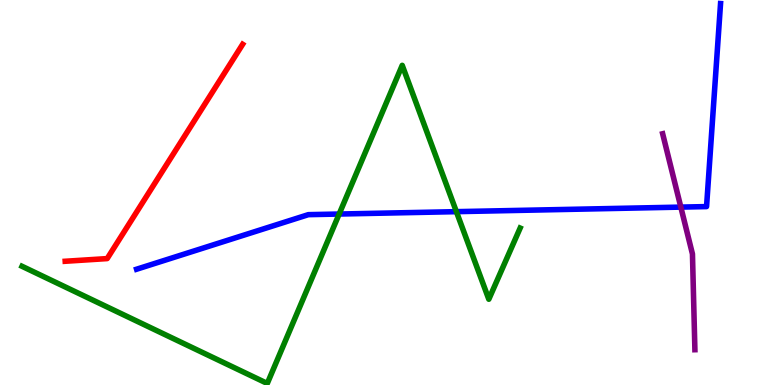[{'lines': ['blue', 'red'], 'intersections': []}, {'lines': ['green', 'red'], 'intersections': []}, {'lines': ['purple', 'red'], 'intersections': []}, {'lines': ['blue', 'green'], 'intersections': [{'x': 4.38, 'y': 4.44}, {'x': 5.89, 'y': 4.5}]}, {'lines': ['blue', 'purple'], 'intersections': [{'x': 8.78, 'y': 4.62}]}, {'lines': ['green', 'purple'], 'intersections': []}]